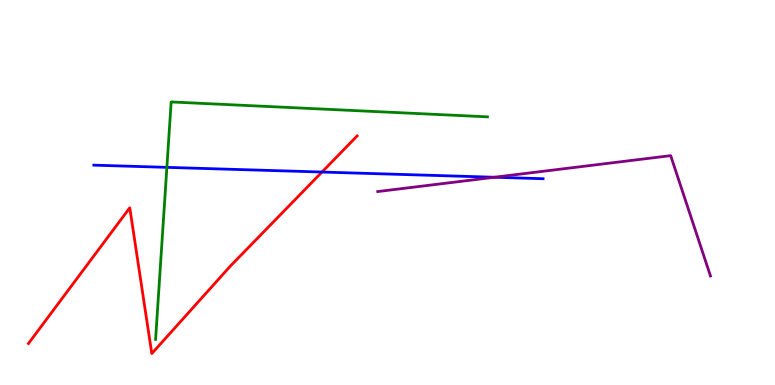[{'lines': ['blue', 'red'], 'intersections': [{'x': 4.15, 'y': 5.53}]}, {'lines': ['green', 'red'], 'intersections': []}, {'lines': ['purple', 'red'], 'intersections': []}, {'lines': ['blue', 'green'], 'intersections': [{'x': 2.15, 'y': 5.65}]}, {'lines': ['blue', 'purple'], 'intersections': [{'x': 6.38, 'y': 5.4}]}, {'lines': ['green', 'purple'], 'intersections': []}]